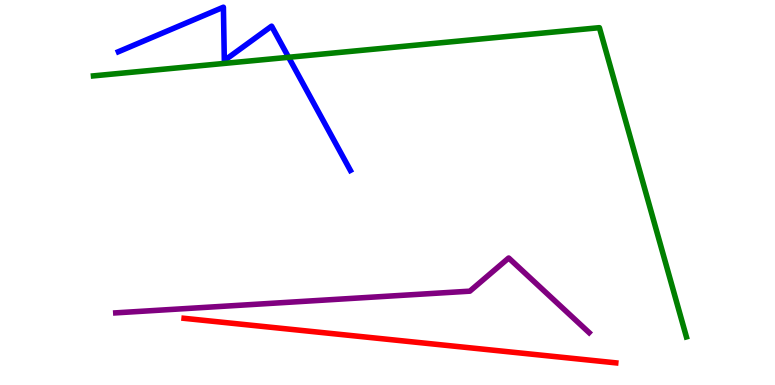[{'lines': ['blue', 'red'], 'intersections': []}, {'lines': ['green', 'red'], 'intersections': []}, {'lines': ['purple', 'red'], 'intersections': []}, {'lines': ['blue', 'green'], 'intersections': [{'x': 3.72, 'y': 8.51}]}, {'lines': ['blue', 'purple'], 'intersections': []}, {'lines': ['green', 'purple'], 'intersections': []}]